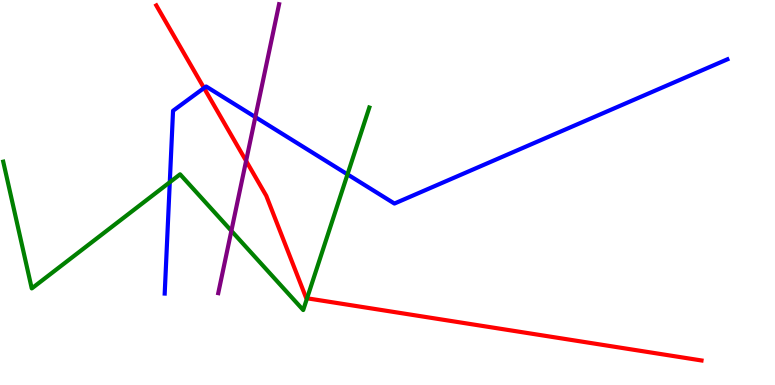[{'lines': ['blue', 'red'], 'intersections': [{'x': 2.63, 'y': 7.71}]}, {'lines': ['green', 'red'], 'intersections': [{'x': 3.96, 'y': 2.25}]}, {'lines': ['purple', 'red'], 'intersections': [{'x': 3.18, 'y': 5.82}]}, {'lines': ['blue', 'green'], 'intersections': [{'x': 2.19, 'y': 5.27}, {'x': 4.48, 'y': 5.47}]}, {'lines': ['blue', 'purple'], 'intersections': [{'x': 3.29, 'y': 6.96}]}, {'lines': ['green', 'purple'], 'intersections': [{'x': 2.99, 'y': 4.0}]}]